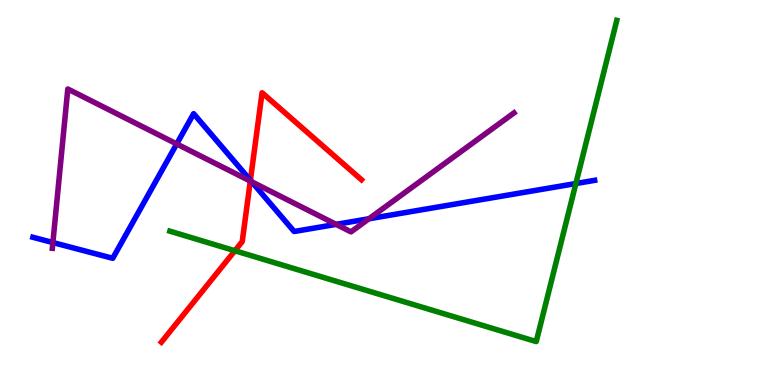[{'lines': ['blue', 'red'], 'intersections': [{'x': 3.23, 'y': 5.32}]}, {'lines': ['green', 'red'], 'intersections': [{'x': 3.03, 'y': 3.49}]}, {'lines': ['purple', 'red'], 'intersections': [{'x': 3.23, 'y': 5.3}]}, {'lines': ['blue', 'green'], 'intersections': [{'x': 7.43, 'y': 5.23}]}, {'lines': ['blue', 'purple'], 'intersections': [{'x': 0.682, 'y': 3.7}, {'x': 2.28, 'y': 6.26}, {'x': 3.25, 'y': 5.28}, {'x': 4.34, 'y': 4.17}, {'x': 4.76, 'y': 4.32}]}, {'lines': ['green', 'purple'], 'intersections': []}]